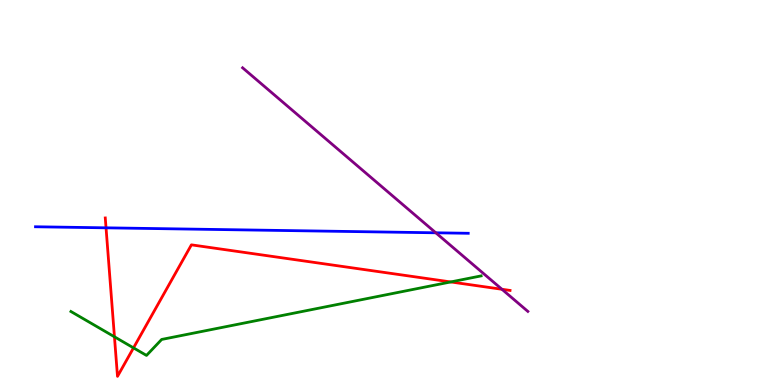[{'lines': ['blue', 'red'], 'intersections': [{'x': 1.37, 'y': 4.08}]}, {'lines': ['green', 'red'], 'intersections': [{'x': 1.48, 'y': 1.25}, {'x': 1.72, 'y': 0.964}, {'x': 5.82, 'y': 2.68}]}, {'lines': ['purple', 'red'], 'intersections': [{'x': 6.48, 'y': 2.49}]}, {'lines': ['blue', 'green'], 'intersections': []}, {'lines': ['blue', 'purple'], 'intersections': [{'x': 5.62, 'y': 3.95}]}, {'lines': ['green', 'purple'], 'intersections': []}]